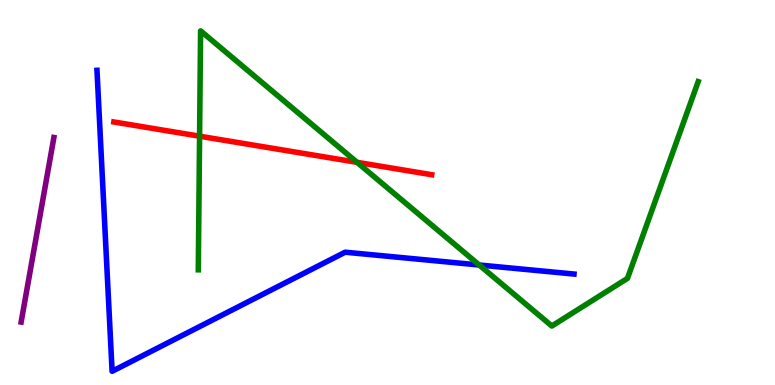[{'lines': ['blue', 'red'], 'intersections': []}, {'lines': ['green', 'red'], 'intersections': [{'x': 2.58, 'y': 6.46}, {'x': 4.61, 'y': 5.78}]}, {'lines': ['purple', 'red'], 'intersections': []}, {'lines': ['blue', 'green'], 'intersections': [{'x': 6.18, 'y': 3.12}]}, {'lines': ['blue', 'purple'], 'intersections': []}, {'lines': ['green', 'purple'], 'intersections': []}]